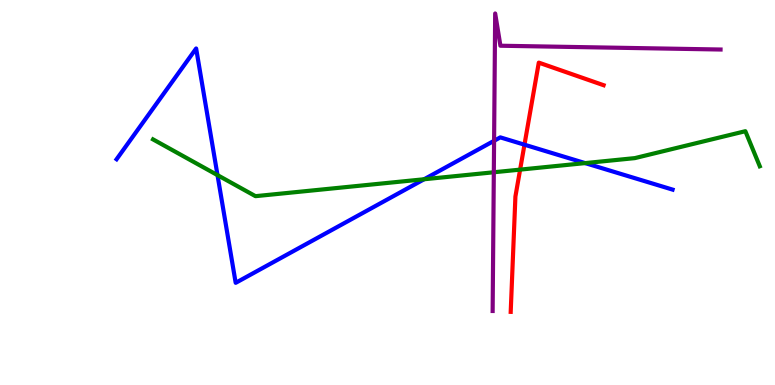[{'lines': ['blue', 'red'], 'intersections': [{'x': 6.77, 'y': 6.24}]}, {'lines': ['green', 'red'], 'intersections': [{'x': 6.71, 'y': 5.59}]}, {'lines': ['purple', 'red'], 'intersections': []}, {'lines': ['blue', 'green'], 'intersections': [{'x': 2.81, 'y': 5.45}, {'x': 5.47, 'y': 5.34}, {'x': 7.55, 'y': 5.76}]}, {'lines': ['blue', 'purple'], 'intersections': [{'x': 6.38, 'y': 6.34}]}, {'lines': ['green', 'purple'], 'intersections': [{'x': 6.37, 'y': 5.53}]}]